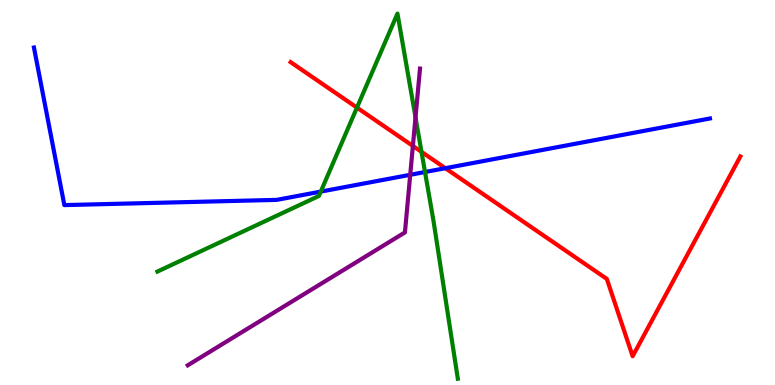[{'lines': ['blue', 'red'], 'intersections': [{'x': 5.75, 'y': 5.63}]}, {'lines': ['green', 'red'], 'intersections': [{'x': 4.61, 'y': 7.21}, {'x': 5.44, 'y': 6.06}]}, {'lines': ['purple', 'red'], 'intersections': [{'x': 5.33, 'y': 6.21}]}, {'lines': ['blue', 'green'], 'intersections': [{'x': 4.14, 'y': 5.02}, {'x': 5.48, 'y': 5.53}]}, {'lines': ['blue', 'purple'], 'intersections': [{'x': 5.29, 'y': 5.46}]}, {'lines': ['green', 'purple'], 'intersections': [{'x': 5.36, 'y': 6.95}]}]